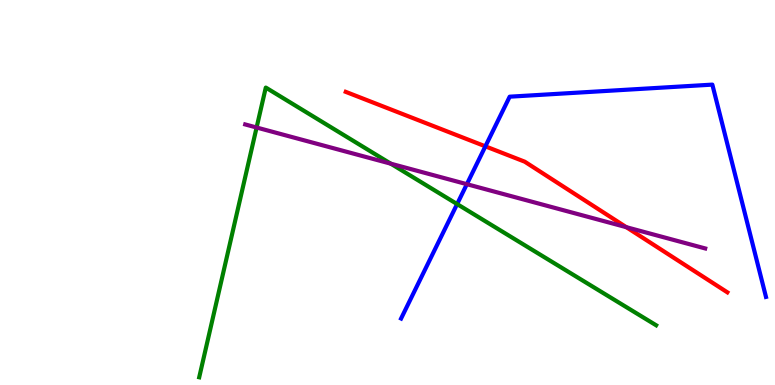[{'lines': ['blue', 'red'], 'intersections': [{'x': 6.26, 'y': 6.2}]}, {'lines': ['green', 'red'], 'intersections': []}, {'lines': ['purple', 'red'], 'intersections': [{'x': 8.08, 'y': 4.1}]}, {'lines': ['blue', 'green'], 'intersections': [{'x': 5.9, 'y': 4.7}]}, {'lines': ['blue', 'purple'], 'intersections': [{'x': 6.02, 'y': 5.22}]}, {'lines': ['green', 'purple'], 'intersections': [{'x': 3.31, 'y': 6.69}, {'x': 5.04, 'y': 5.75}]}]